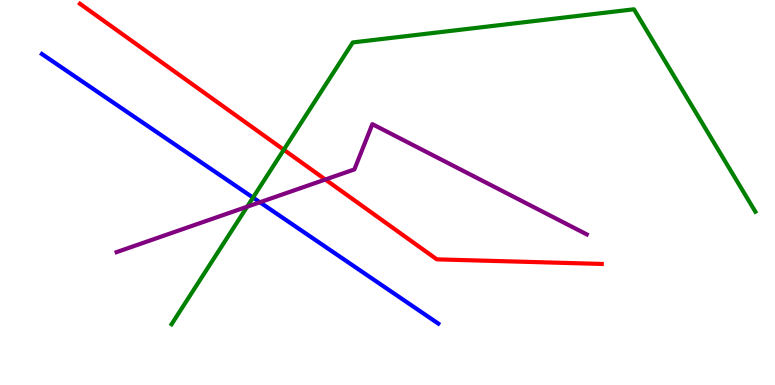[{'lines': ['blue', 'red'], 'intersections': []}, {'lines': ['green', 'red'], 'intersections': [{'x': 3.66, 'y': 6.11}]}, {'lines': ['purple', 'red'], 'intersections': [{'x': 4.2, 'y': 5.34}]}, {'lines': ['blue', 'green'], 'intersections': [{'x': 3.26, 'y': 4.87}]}, {'lines': ['blue', 'purple'], 'intersections': [{'x': 3.35, 'y': 4.75}]}, {'lines': ['green', 'purple'], 'intersections': [{'x': 3.19, 'y': 4.63}]}]